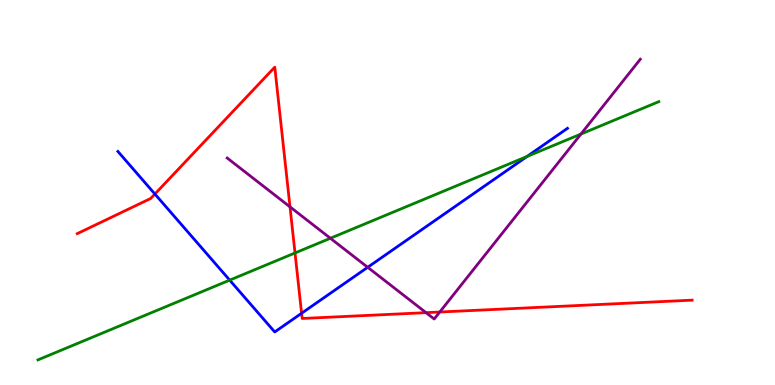[{'lines': ['blue', 'red'], 'intersections': [{'x': 2.0, 'y': 4.96}, {'x': 3.89, 'y': 1.86}]}, {'lines': ['green', 'red'], 'intersections': [{'x': 3.81, 'y': 3.43}]}, {'lines': ['purple', 'red'], 'intersections': [{'x': 3.74, 'y': 4.63}, {'x': 5.5, 'y': 1.88}, {'x': 5.67, 'y': 1.9}]}, {'lines': ['blue', 'green'], 'intersections': [{'x': 2.96, 'y': 2.72}, {'x': 6.8, 'y': 5.94}]}, {'lines': ['blue', 'purple'], 'intersections': [{'x': 4.74, 'y': 3.06}]}, {'lines': ['green', 'purple'], 'intersections': [{'x': 4.26, 'y': 3.81}, {'x': 7.5, 'y': 6.52}]}]